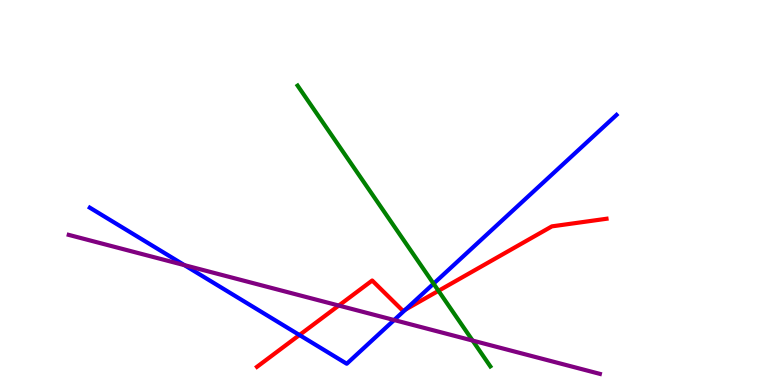[{'lines': ['blue', 'red'], 'intersections': [{'x': 3.86, 'y': 1.3}, {'x': 5.23, 'y': 1.96}]}, {'lines': ['green', 'red'], 'intersections': [{'x': 5.66, 'y': 2.45}]}, {'lines': ['purple', 'red'], 'intersections': [{'x': 4.37, 'y': 2.06}]}, {'lines': ['blue', 'green'], 'intersections': [{'x': 5.59, 'y': 2.63}]}, {'lines': ['blue', 'purple'], 'intersections': [{'x': 2.38, 'y': 3.11}, {'x': 5.09, 'y': 1.69}]}, {'lines': ['green', 'purple'], 'intersections': [{'x': 6.1, 'y': 1.15}]}]